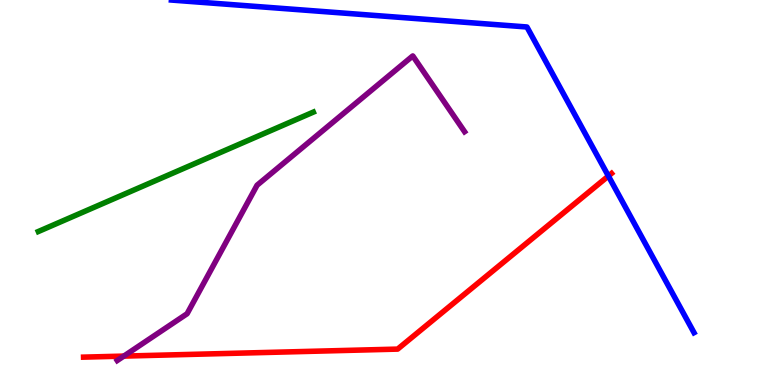[{'lines': ['blue', 'red'], 'intersections': [{'x': 7.85, 'y': 5.43}]}, {'lines': ['green', 'red'], 'intersections': []}, {'lines': ['purple', 'red'], 'intersections': [{'x': 1.6, 'y': 0.75}]}, {'lines': ['blue', 'green'], 'intersections': []}, {'lines': ['blue', 'purple'], 'intersections': []}, {'lines': ['green', 'purple'], 'intersections': []}]